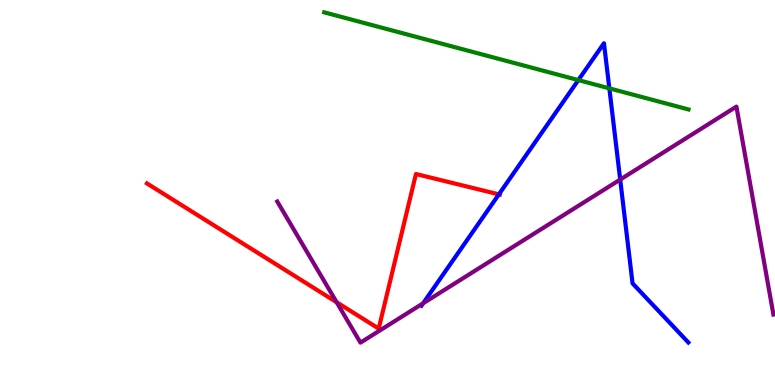[{'lines': ['blue', 'red'], 'intersections': [{'x': 6.44, 'y': 4.95}]}, {'lines': ['green', 'red'], 'intersections': []}, {'lines': ['purple', 'red'], 'intersections': [{'x': 4.34, 'y': 2.15}]}, {'lines': ['blue', 'green'], 'intersections': [{'x': 7.46, 'y': 7.92}, {'x': 7.86, 'y': 7.71}]}, {'lines': ['blue', 'purple'], 'intersections': [{'x': 5.46, 'y': 2.12}, {'x': 8.0, 'y': 5.34}]}, {'lines': ['green', 'purple'], 'intersections': []}]